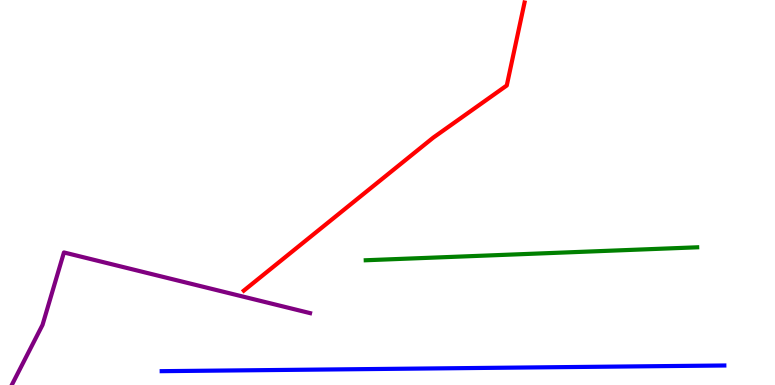[{'lines': ['blue', 'red'], 'intersections': []}, {'lines': ['green', 'red'], 'intersections': []}, {'lines': ['purple', 'red'], 'intersections': []}, {'lines': ['blue', 'green'], 'intersections': []}, {'lines': ['blue', 'purple'], 'intersections': []}, {'lines': ['green', 'purple'], 'intersections': []}]